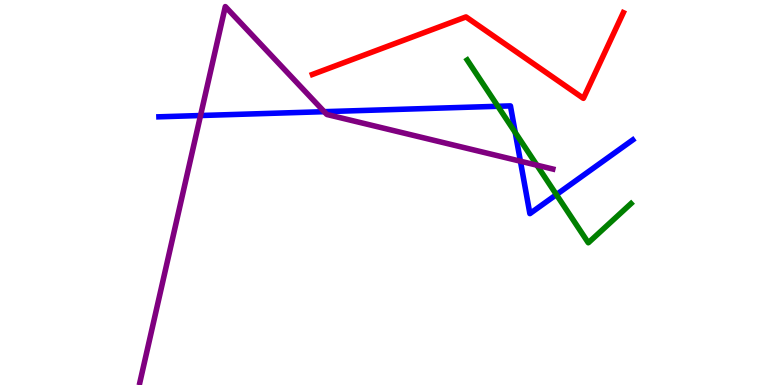[{'lines': ['blue', 'red'], 'intersections': []}, {'lines': ['green', 'red'], 'intersections': []}, {'lines': ['purple', 'red'], 'intersections': []}, {'lines': ['blue', 'green'], 'intersections': [{'x': 6.42, 'y': 7.24}, {'x': 6.65, 'y': 6.56}, {'x': 7.18, 'y': 4.94}]}, {'lines': ['blue', 'purple'], 'intersections': [{'x': 2.59, 'y': 7.0}, {'x': 4.18, 'y': 7.1}, {'x': 6.72, 'y': 5.81}]}, {'lines': ['green', 'purple'], 'intersections': [{'x': 6.93, 'y': 5.71}]}]